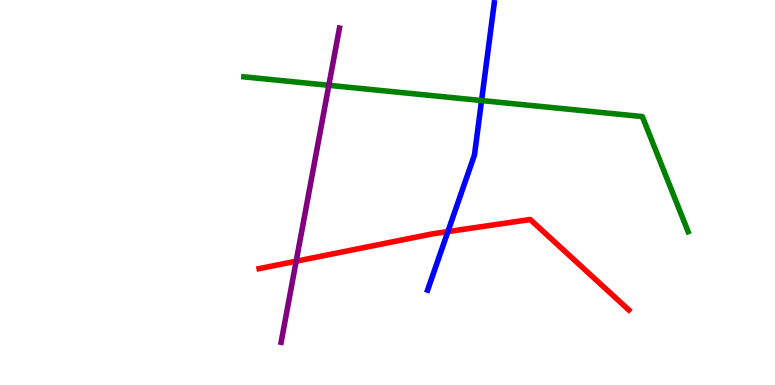[{'lines': ['blue', 'red'], 'intersections': [{'x': 5.78, 'y': 3.98}]}, {'lines': ['green', 'red'], 'intersections': []}, {'lines': ['purple', 'red'], 'intersections': [{'x': 3.82, 'y': 3.22}]}, {'lines': ['blue', 'green'], 'intersections': [{'x': 6.21, 'y': 7.39}]}, {'lines': ['blue', 'purple'], 'intersections': []}, {'lines': ['green', 'purple'], 'intersections': [{'x': 4.24, 'y': 7.78}]}]